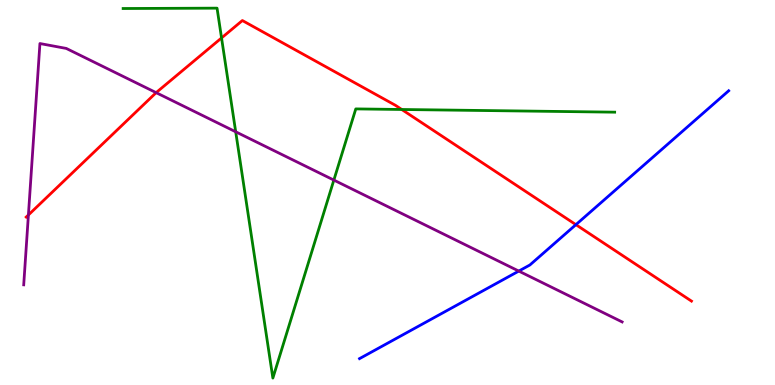[{'lines': ['blue', 'red'], 'intersections': [{'x': 7.43, 'y': 4.16}]}, {'lines': ['green', 'red'], 'intersections': [{'x': 2.86, 'y': 9.01}, {'x': 5.18, 'y': 7.16}]}, {'lines': ['purple', 'red'], 'intersections': [{'x': 0.367, 'y': 4.42}, {'x': 2.01, 'y': 7.59}]}, {'lines': ['blue', 'green'], 'intersections': []}, {'lines': ['blue', 'purple'], 'intersections': [{'x': 6.69, 'y': 2.96}]}, {'lines': ['green', 'purple'], 'intersections': [{'x': 3.04, 'y': 6.58}, {'x': 4.31, 'y': 5.32}]}]